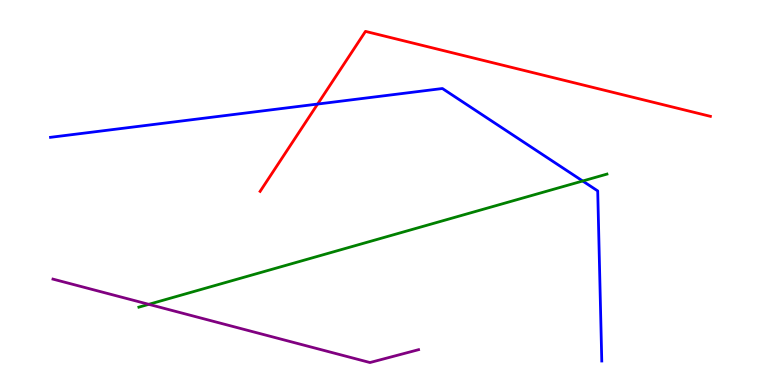[{'lines': ['blue', 'red'], 'intersections': [{'x': 4.1, 'y': 7.3}]}, {'lines': ['green', 'red'], 'intersections': []}, {'lines': ['purple', 'red'], 'intersections': []}, {'lines': ['blue', 'green'], 'intersections': [{'x': 7.52, 'y': 5.3}]}, {'lines': ['blue', 'purple'], 'intersections': []}, {'lines': ['green', 'purple'], 'intersections': [{'x': 1.92, 'y': 2.1}]}]